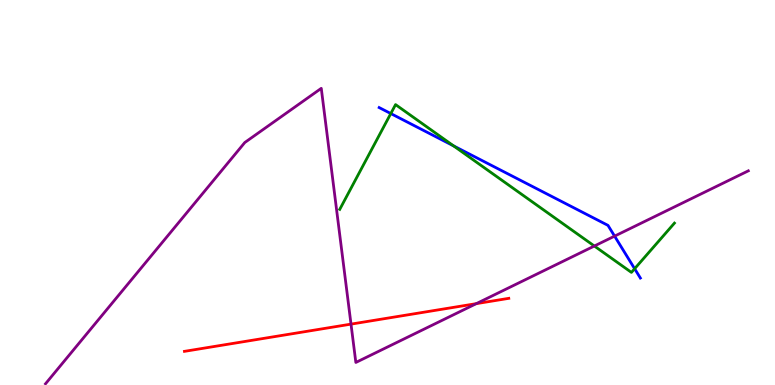[{'lines': ['blue', 'red'], 'intersections': []}, {'lines': ['green', 'red'], 'intersections': []}, {'lines': ['purple', 'red'], 'intersections': [{'x': 4.53, 'y': 1.58}, {'x': 6.15, 'y': 2.11}]}, {'lines': ['blue', 'green'], 'intersections': [{'x': 5.04, 'y': 7.05}, {'x': 5.85, 'y': 6.21}, {'x': 8.19, 'y': 3.02}]}, {'lines': ['blue', 'purple'], 'intersections': [{'x': 7.93, 'y': 3.87}]}, {'lines': ['green', 'purple'], 'intersections': [{'x': 7.67, 'y': 3.61}]}]